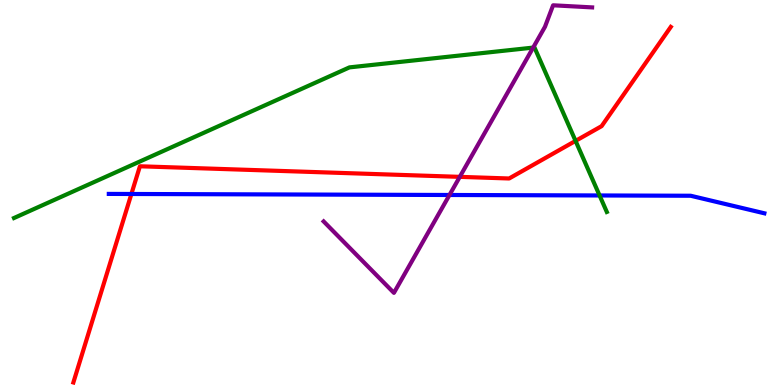[{'lines': ['blue', 'red'], 'intersections': [{'x': 1.7, 'y': 4.96}]}, {'lines': ['green', 'red'], 'intersections': [{'x': 7.43, 'y': 6.34}]}, {'lines': ['purple', 'red'], 'intersections': [{'x': 5.93, 'y': 5.41}]}, {'lines': ['blue', 'green'], 'intersections': [{'x': 7.74, 'y': 4.92}]}, {'lines': ['blue', 'purple'], 'intersections': [{'x': 5.8, 'y': 4.94}]}, {'lines': ['green', 'purple'], 'intersections': [{'x': 6.88, 'y': 8.76}]}]